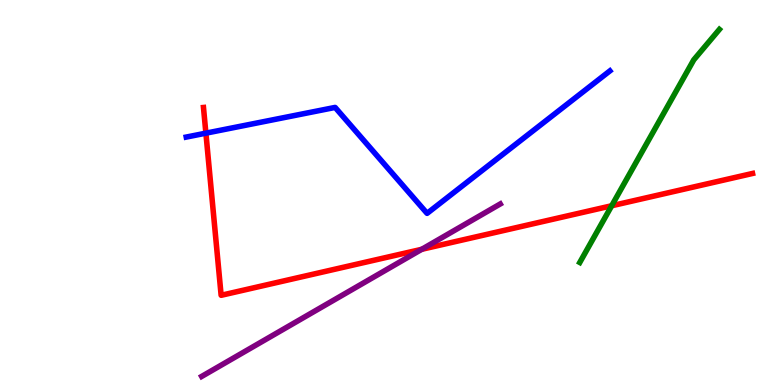[{'lines': ['blue', 'red'], 'intersections': [{'x': 2.66, 'y': 6.54}]}, {'lines': ['green', 'red'], 'intersections': [{'x': 7.89, 'y': 4.66}]}, {'lines': ['purple', 'red'], 'intersections': [{'x': 5.44, 'y': 3.52}]}, {'lines': ['blue', 'green'], 'intersections': []}, {'lines': ['blue', 'purple'], 'intersections': []}, {'lines': ['green', 'purple'], 'intersections': []}]